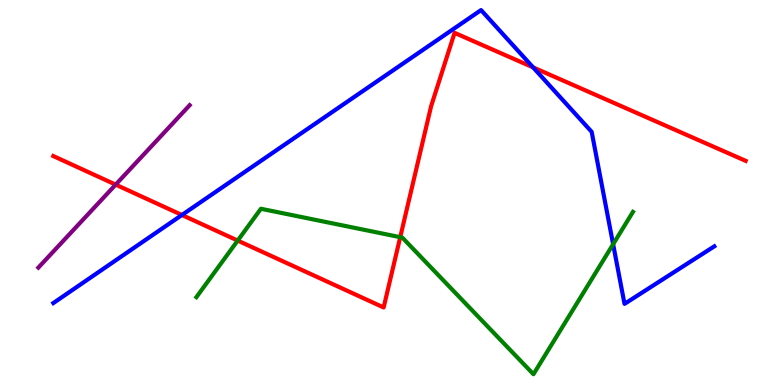[{'lines': ['blue', 'red'], 'intersections': [{'x': 2.35, 'y': 4.42}, {'x': 6.88, 'y': 8.25}]}, {'lines': ['green', 'red'], 'intersections': [{'x': 3.07, 'y': 3.75}, {'x': 5.16, 'y': 3.84}]}, {'lines': ['purple', 'red'], 'intersections': [{'x': 1.49, 'y': 5.2}]}, {'lines': ['blue', 'green'], 'intersections': [{'x': 7.91, 'y': 3.66}]}, {'lines': ['blue', 'purple'], 'intersections': []}, {'lines': ['green', 'purple'], 'intersections': []}]